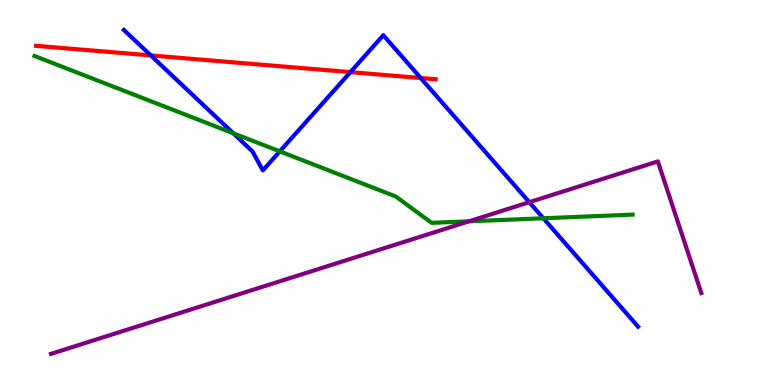[{'lines': ['blue', 'red'], 'intersections': [{'x': 1.95, 'y': 8.56}, {'x': 4.52, 'y': 8.13}, {'x': 5.43, 'y': 7.97}]}, {'lines': ['green', 'red'], 'intersections': []}, {'lines': ['purple', 'red'], 'intersections': []}, {'lines': ['blue', 'green'], 'intersections': [{'x': 3.01, 'y': 6.54}, {'x': 3.61, 'y': 6.07}, {'x': 7.01, 'y': 4.33}]}, {'lines': ['blue', 'purple'], 'intersections': [{'x': 6.83, 'y': 4.75}]}, {'lines': ['green', 'purple'], 'intersections': [{'x': 6.05, 'y': 4.25}]}]